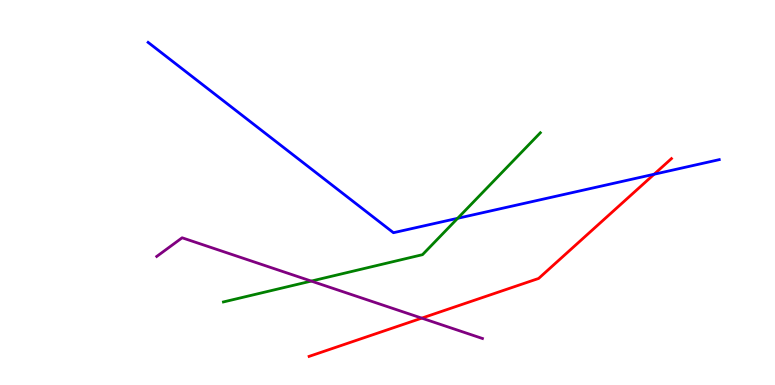[{'lines': ['blue', 'red'], 'intersections': [{'x': 8.44, 'y': 5.47}]}, {'lines': ['green', 'red'], 'intersections': []}, {'lines': ['purple', 'red'], 'intersections': [{'x': 5.44, 'y': 1.74}]}, {'lines': ['blue', 'green'], 'intersections': [{'x': 5.91, 'y': 4.33}]}, {'lines': ['blue', 'purple'], 'intersections': []}, {'lines': ['green', 'purple'], 'intersections': [{'x': 4.02, 'y': 2.7}]}]